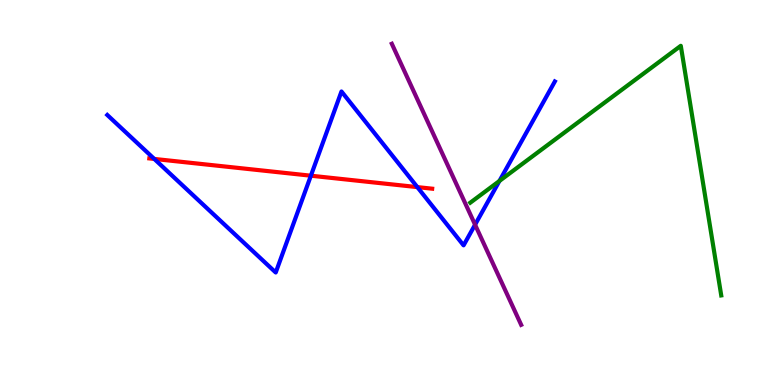[{'lines': ['blue', 'red'], 'intersections': [{'x': 1.99, 'y': 5.87}, {'x': 4.01, 'y': 5.44}, {'x': 5.39, 'y': 5.14}]}, {'lines': ['green', 'red'], 'intersections': []}, {'lines': ['purple', 'red'], 'intersections': []}, {'lines': ['blue', 'green'], 'intersections': [{'x': 6.44, 'y': 5.3}]}, {'lines': ['blue', 'purple'], 'intersections': [{'x': 6.13, 'y': 4.16}]}, {'lines': ['green', 'purple'], 'intersections': []}]